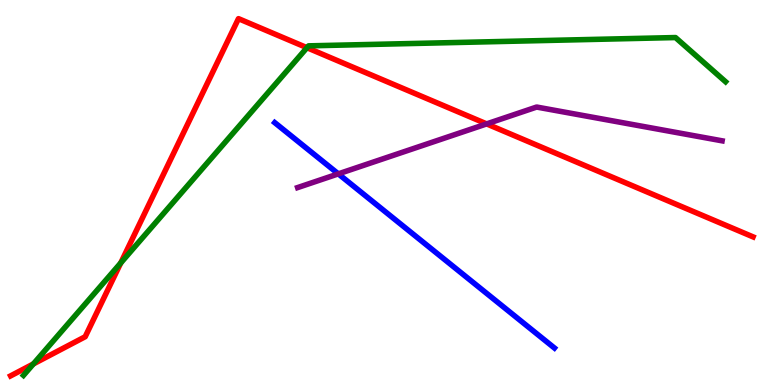[{'lines': ['blue', 'red'], 'intersections': []}, {'lines': ['green', 'red'], 'intersections': [{'x': 0.431, 'y': 0.548}, {'x': 1.56, 'y': 3.17}, {'x': 3.96, 'y': 8.76}]}, {'lines': ['purple', 'red'], 'intersections': [{'x': 6.28, 'y': 6.78}]}, {'lines': ['blue', 'green'], 'intersections': []}, {'lines': ['blue', 'purple'], 'intersections': [{'x': 4.37, 'y': 5.48}]}, {'lines': ['green', 'purple'], 'intersections': []}]